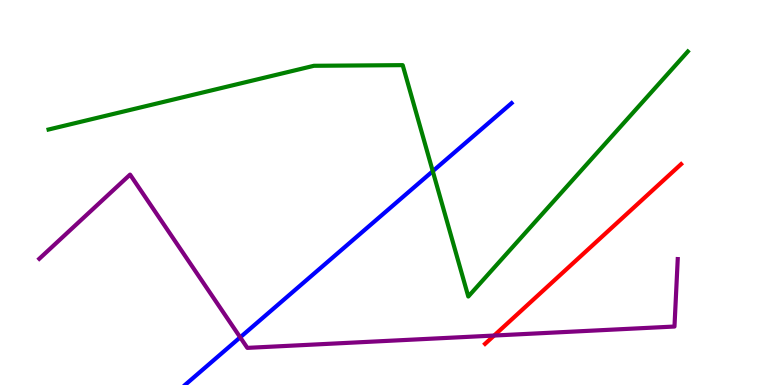[{'lines': ['blue', 'red'], 'intersections': []}, {'lines': ['green', 'red'], 'intersections': []}, {'lines': ['purple', 'red'], 'intersections': [{'x': 6.38, 'y': 1.28}]}, {'lines': ['blue', 'green'], 'intersections': [{'x': 5.58, 'y': 5.55}]}, {'lines': ['blue', 'purple'], 'intersections': [{'x': 3.1, 'y': 1.24}]}, {'lines': ['green', 'purple'], 'intersections': []}]